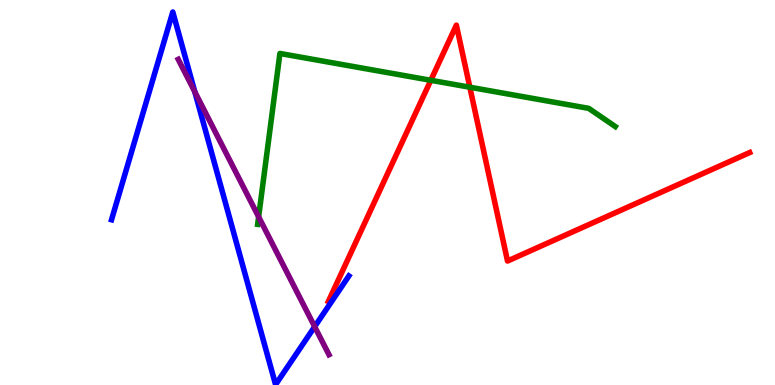[{'lines': ['blue', 'red'], 'intersections': []}, {'lines': ['green', 'red'], 'intersections': [{'x': 5.56, 'y': 7.91}, {'x': 6.06, 'y': 7.73}]}, {'lines': ['purple', 'red'], 'intersections': []}, {'lines': ['blue', 'green'], 'intersections': []}, {'lines': ['blue', 'purple'], 'intersections': [{'x': 2.51, 'y': 7.62}, {'x': 4.06, 'y': 1.52}]}, {'lines': ['green', 'purple'], 'intersections': [{'x': 3.34, 'y': 4.37}]}]